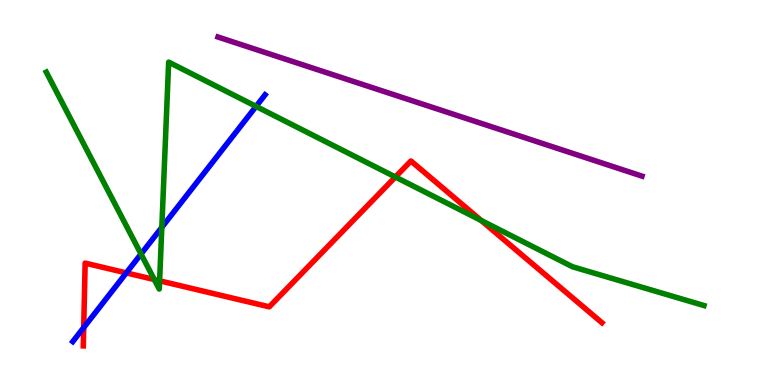[{'lines': ['blue', 'red'], 'intersections': [{'x': 1.08, 'y': 1.49}, {'x': 1.63, 'y': 2.91}]}, {'lines': ['green', 'red'], 'intersections': [{'x': 1.99, 'y': 2.74}, {'x': 2.06, 'y': 2.71}, {'x': 5.1, 'y': 5.4}, {'x': 6.21, 'y': 4.27}]}, {'lines': ['purple', 'red'], 'intersections': []}, {'lines': ['blue', 'green'], 'intersections': [{'x': 1.82, 'y': 3.4}, {'x': 2.09, 'y': 4.1}, {'x': 3.3, 'y': 7.24}]}, {'lines': ['blue', 'purple'], 'intersections': []}, {'lines': ['green', 'purple'], 'intersections': []}]